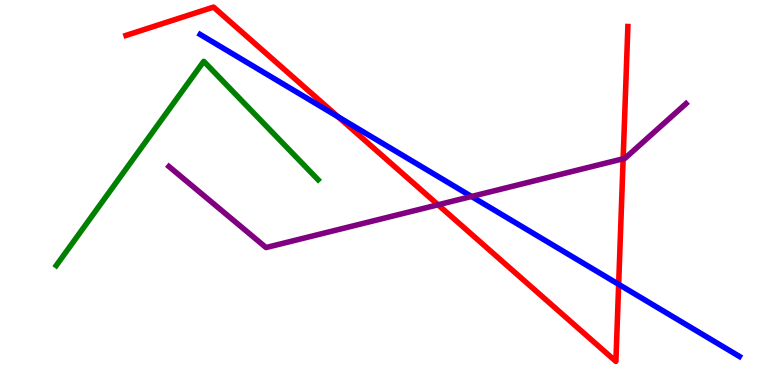[{'lines': ['blue', 'red'], 'intersections': [{'x': 4.36, 'y': 6.96}, {'x': 7.98, 'y': 2.61}]}, {'lines': ['green', 'red'], 'intersections': []}, {'lines': ['purple', 'red'], 'intersections': [{'x': 5.65, 'y': 4.68}, {'x': 8.04, 'y': 5.88}]}, {'lines': ['blue', 'green'], 'intersections': []}, {'lines': ['blue', 'purple'], 'intersections': [{'x': 6.08, 'y': 4.9}]}, {'lines': ['green', 'purple'], 'intersections': []}]